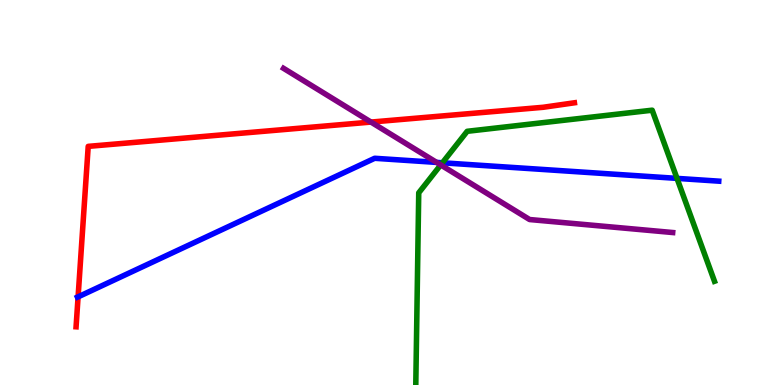[{'lines': ['blue', 'red'], 'intersections': [{'x': 1.01, 'y': 2.29}]}, {'lines': ['green', 'red'], 'intersections': []}, {'lines': ['purple', 'red'], 'intersections': [{'x': 4.79, 'y': 6.83}]}, {'lines': ['blue', 'green'], 'intersections': [{'x': 5.71, 'y': 5.77}, {'x': 8.74, 'y': 5.37}]}, {'lines': ['blue', 'purple'], 'intersections': [{'x': 5.63, 'y': 5.78}]}, {'lines': ['green', 'purple'], 'intersections': [{'x': 5.69, 'y': 5.72}]}]